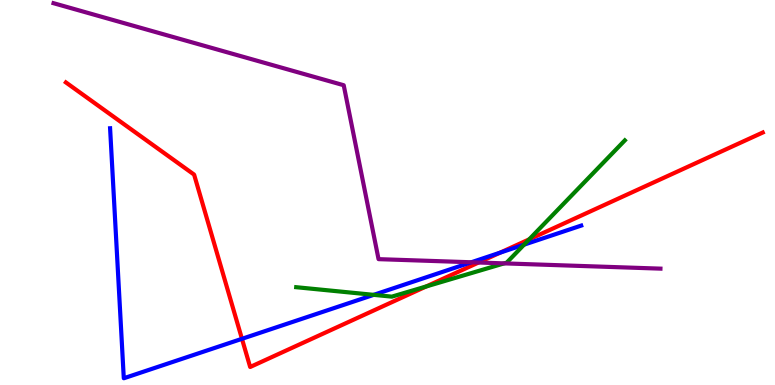[{'lines': ['blue', 'red'], 'intersections': [{'x': 3.12, 'y': 1.2}, {'x': 6.45, 'y': 3.44}]}, {'lines': ['green', 'red'], 'intersections': [{'x': 5.5, 'y': 2.56}, {'x': 6.83, 'y': 3.78}]}, {'lines': ['purple', 'red'], 'intersections': [{'x': 6.17, 'y': 3.18}]}, {'lines': ['blue', 'green'], 'intersections': [{'x': 4.82, 'y': 2.34}, {'x': 6.76, 'y': 3.65}]}, {'lines': ['blue', 'purple'], 'intersections': [{'x': 6.08, 'y': 3.19}]}, {'lines': ['green', 'purple'], 'intersections': [{'x': 6.51, 'y': 3.16}]}]